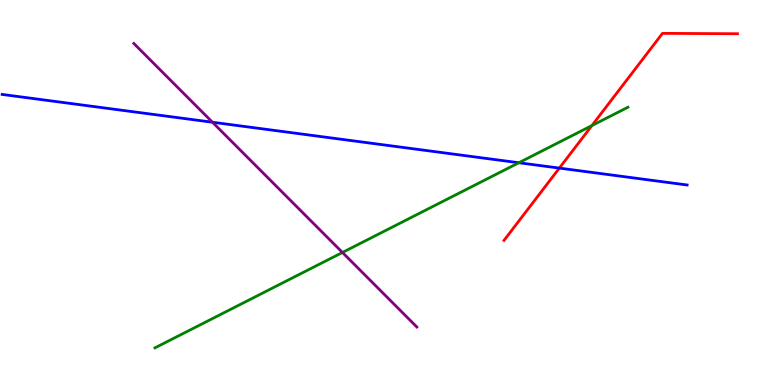[{'lines': ['blue', 'red'], 'intersections': [{'x': 7.22, 'y': 5.63}]}, {'lines': ['green', 'red'], 'intersections': [{'x': 7.64, 'y': 6.74}]}, {'lines': ['purple', 'red'], 'intersections': []}, {'lines': ['blue', 'green'], 'intersections': [{'x': 6.69, 'y': 5.77}]}, {'lines': ['blue', 'purple'], 'intersections': [{'x': 2.74, 'y': 6.83}]}, {'lines': ['green', 'purple'], 'intersections': [{'x': 4.42, 'y': 3.44}]}]